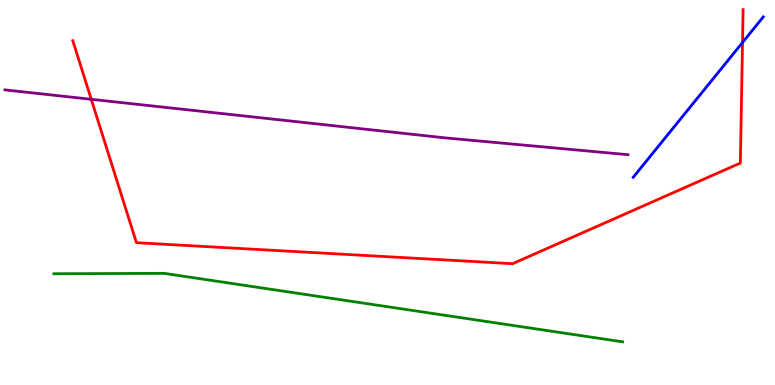[{'lines': ['blue', 'red'], 'intersections': [{'x': 9.58, 'y': 8.9}]}, {'lines': ['green', 'red'], 'intersections': []}, {'lines': ['purple', 'red'], 'intersections': [{'x': 1.18, 'y': 7.42}]}, {'lines': ['blue', 'green'], 'intersections': []}, {'lines': ['blue', 'purple'], 'intersections': []}, {'lines': ['green', 'purple'], 'intersections': []}]